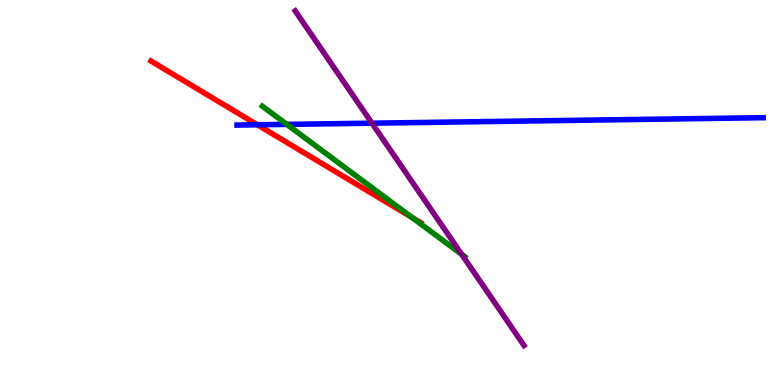[{'lines': ['blue', 'red'], 'intersections': [{'x': 3.32, 'y': 6.76}]}, {'lines': ['green', 'red'], 'intersections': [{'x': 5.32, 'y': 4.35}]}, {'lines': ['purple', 'red'], 'intersections': []}, {'lines': ['blue', 'green'], 'intersections': [{'x': 3.7, 'y': 6.77}]}, {'lines': ['blue', 'purple'], 'intersections': [{'x': 4.8, 'y': 6.8}]}, {'lines': ['green', 'purple'], 'intersections': [{'x': 5.96, 'y': 3.39}]}]